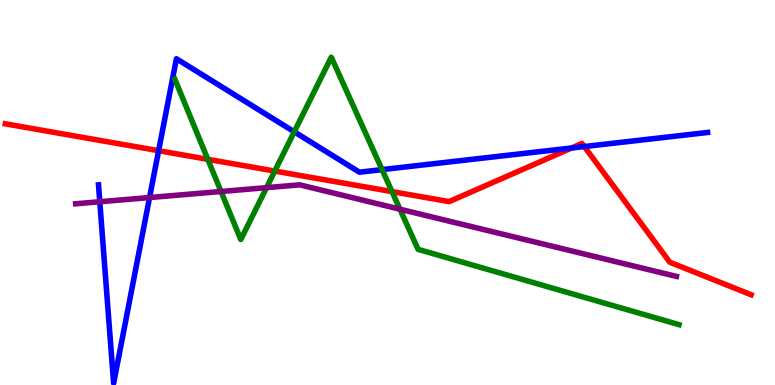[{'lines': ['blue', 'red'], 'intersections': [{'x': 2.05, 'y': 6.09}, {'x': 7.38, 'y': 6.16}, {'x': 7.54, 'y': 6.19}]}, {'lines': ['green', 'red'], 'intersections': [{'x': 2.68, 'y': 5.86}, {'x': 3.55, 'y': 5.56}, {'x': 5.06, 'y': 5.02}]}, {'lines': ['purple', 'red'], 'intersections': []}, {'lines': ['blue', 'green'], 'intersections': [{'x': 3.8, 'y': 6.58}, {'x': 4.93, 'y': 5.59}]}, {'lines': ['blue', 'purple'], 'intersections': [{'x': 1.29, 'y': 4.76}, {'x': 1.93, 'y': 4.87}]}, {'lines': ['green', 'purple'], 'intersections': [{'x': 2.85, 'y': 5.03}, {'x': 3.44, 'y': 5.13}, {'x': 5.16, 'y': 4.57}]}]